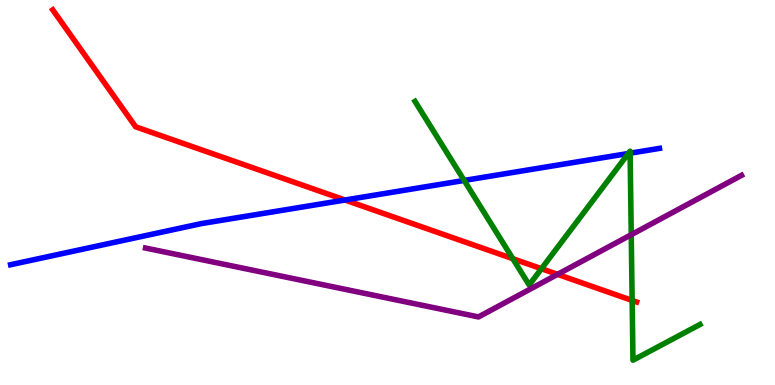[{'lines': ['blue', 'red'], 'intersections': [{'x': 4.45, 'y': 4.8}]}, {'lines': ['green', 'red'], 'intersections': [{'x': 6.62, 'y': 3.28}, {'x': 6.99, 'y': 3.02}, {'x': 8.16, 'y': 2.2}]}, {'lines': ['purple', 'red'], 'intersections': [{'x': 7.19, 'y': 2.87}]}, {'lines': ['blue', 'green'], 'intersections': [{'x': 5.99, 'y': 5.31}, {'x': 8.11, 'y': 6.01}, {'x': 8.13, 'y': 6.02}]}, {'lines': ['blue', 'purple'], 'intersections': []}, {'lines': ['green', 'purple'], 'intersections': [{'x': 8.15, 'y': 3.9}]}]